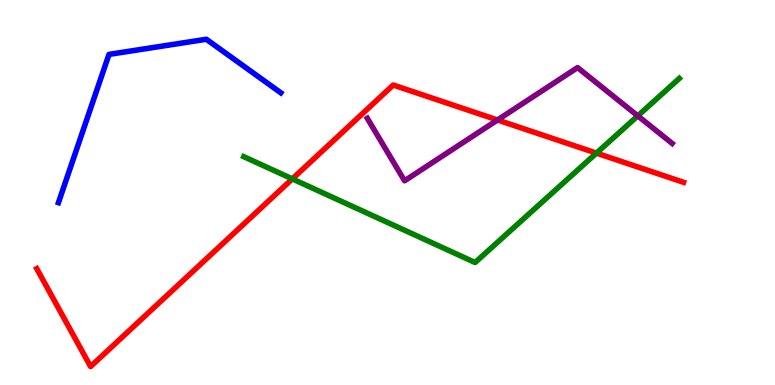[{'lines': ['blue', 'red'], 'intersections': []}, {'lines': ['green', 'red'], 'intersections': [{'x': 3.77, 'y': 5.35}, {'x': 7.7, 'y': 6.02}]}, {'lines': ['purple', 'red'], 'intersections': [{'x': 6.42, 'y': 6.88}]}, {'lines': ['blue', 'green'], 'intersections': []}, {'lines': ['blue', 'purple'], 'intersections': []}, {'lines': ['green', 'purple'], 'intersections': [{'x': 8.23, 'y': 6.99}]}]